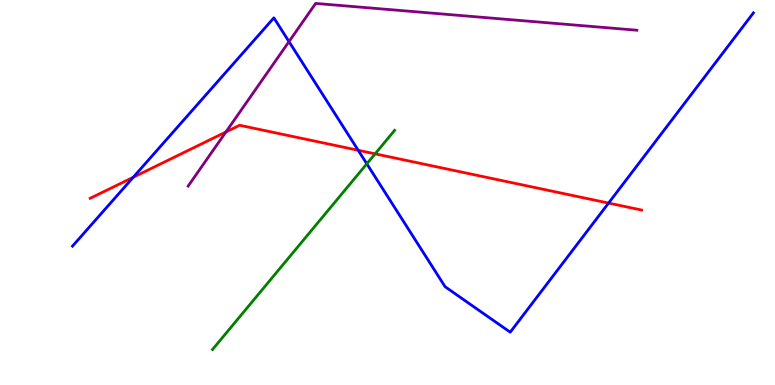[{'lines': ['blue', 'red'], 'intersections': [{'x': 1.72, 'y': 5.4}, {'x': 4.62, 'y': 6.1}, {'x': 7.85, 'y': 4.73}]}, {'lines': ['green', 'red'], 'intersections': [{'x': 4.84, 'y': 6.0}]}, {'lines': ['purple', 'red'], 'intersections': [{'x': 2.92, 'y': 6.57}]}, {'lines': ['blue', 'green'], 'intersections': [{'x': 4.73, 'y': 5.75}]}, {'lines': ['blue', 'purple'], 'intersections': [{'x': 3.73, 'y': 8.92}]}, {'lines': ['green', 'purple'], 'intersections': []}]